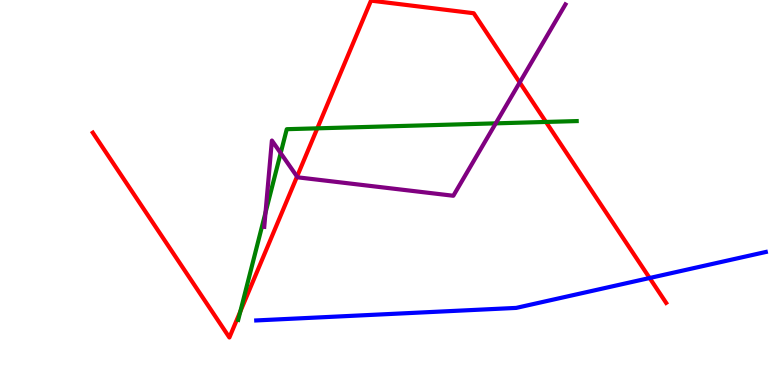[{'lines': ['blue', 'red'], 'intersections': [{'x': 8.38, 'y': 2.78}]}, {'lines': ['green', 'red'], 'intersections': [{'x': 3.1, 'y': 1.91}, {'x': 4.09, 'y': 6.67}, {'x': 7.04, 'y': 6.83}]}, {'lines': ['purple', 'red'], 'intersections': [{'x': 3.83, 'y': 5.41}, {'x': 6.71, 'y': 7.86}]}, {'lines': ['blue', 'green'], 'intersections': []}, {'lines': ['blue', 'purple'], 'intersections': []}, {'lines': ['green', 'purple'], 'intersections': [{'x': 3.43, 'y': 4.48}, {'x': 3.62, 'y': 6.02}, {'x': 6.4, 'y': 6.8}]}]